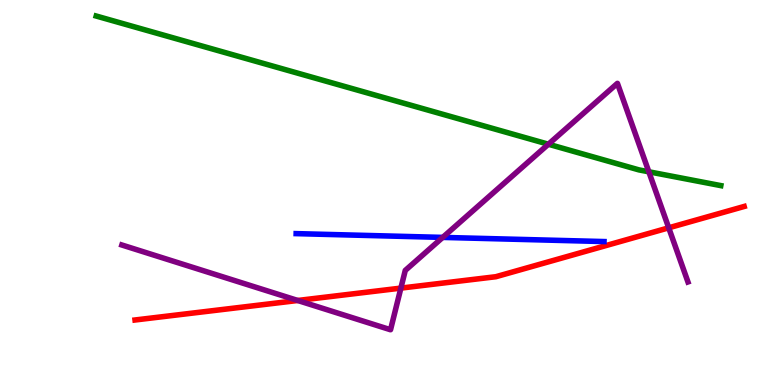[{'lines': ['blue', 'red'], 'intersections': []}, {'lines': ['green', 'red'], 'intersections': []}, {'lines': ['purple', 'red'], 'intersections': [{'x': 3.84, 'y': 2.2}, {'x': 5.17, 'y': 2.52}, {'x': 8.63, 'y': 4.08}]}, {'lines': ['blue', 'green'], 'intersections': []}, {'lines': ['blue', 'purple'], 'intersections': [{'x': 5.71, 'y': 3.83}]}, {'lines': ['green', 'purple'], 'intersections': [{'x': 7.08, 'y': 6.25}, {'x': 8.37, 'y': 5.54}]}]